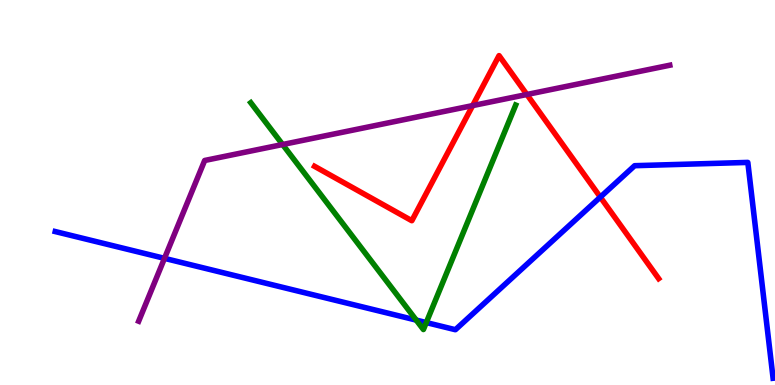[{'lines': ['blue', 'red'], 'intersections': [{'x': 7.75, 'y': 4.88}]}, {'lines': ['green', 'red'], 'intersections': []}, {'lines': ['purple', 'red'], 'intersections': [{'x': 6.1, 'y': 7.26}, {'x': 6.8, 'y': 7.55}]}, {'lines': ['blue', 'green'], 'intersections': [{'x': 5.37, 'y': 1.69}, {'x': 5.5, 'y': 1.62}]}, {'lines': ['blue', 'purple'], 'intersections': [{'x': 2.12, 'y': 3.29}]}, {'lines': ['green', 'purple'], 'intersections': [{'x': 3.65, 'y': 6.25}]}]